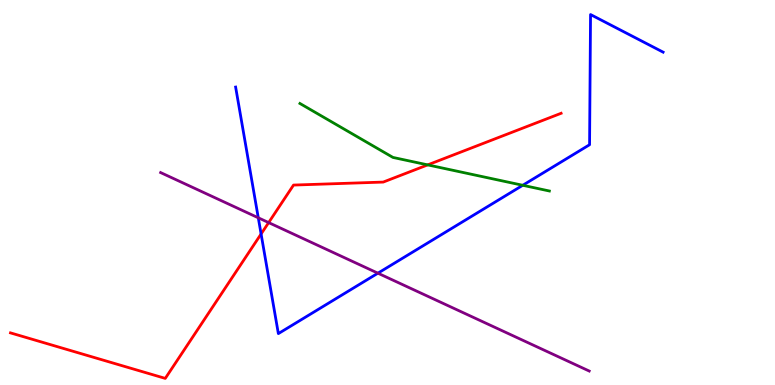[{'lines': ['blue', 'red'], 'intersections': [{'x': 3.37, 'y': 3.92}]}, {'lines': ['green', 'red'], 'intersections': [{'x': 5.52, 'y': 5.72}]}, {'lines': ['purple', 'red'], 'intersections': [{'x': 3.47, 'y': 4.22}]}, {'lines': ['blue', 'green'], 'intersections': [{'x': 6.75, 'y': 5.19}]}, {'lines': ['blue', 'purple'], 'intersections': [{'x': 3.33, 'y': 4.34}, {'x': 4.88, 'y': 2.9}]}, {'lines': ['green', 'purple'], 'intersections': []}]